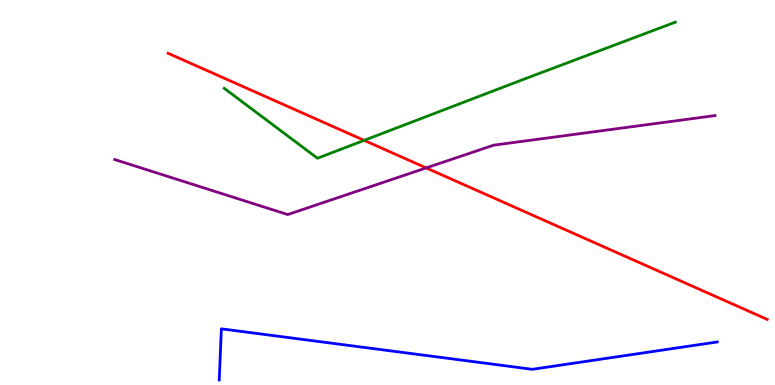[{'lines': ['blue', 'red'], 'intersections': []}, {'lines': ['green', 'red'], 'intersections': [{'x': 4.7, 'y': 6.35}]}, {'lines': ['purple', 'red'], 'intersections': [{'x': 5.5, 'y': 5.64}]}, {'lines': ['blue', 'green'], 'intersections': []}, {'lines': ['blue', 'purple'], 'intersections': []}, {'lines': ['green', 'purple'], 'intersections': []}]